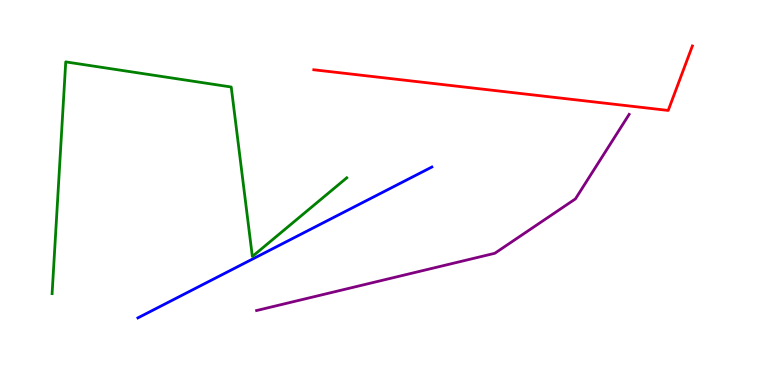[{'lines': ['blue', 'red'], 'intersections': []}, {'lines': ['green', 'red'], 'intersections': []}, {'lines': ['purple', 'red'], 'intersections': []}, {'lines': ['blue', 'green'], 'intersections': []}, {'lines': ['blue', 'purple'], 'intersections': []}, {'lines': ['green', 'purple'], 'intersections': []}]